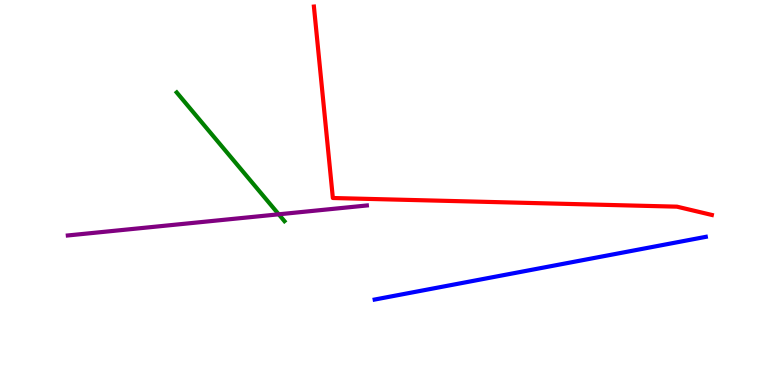[{'lines': ['blue', 'red'], 'intersections': []}, {'lines': ['green', 'red'], 'intersections': []}, {'lines': ['purple', 'red'], 'intersections': []}, {'lines': ['blue', 'green'], 'intersections': []}, {'lines': ['blue', 'purple'], 'intersections': []}, {'lines': ['green', 'purple'], 'intersections': [{'x': 3.6, 'y': 4.43}]}]